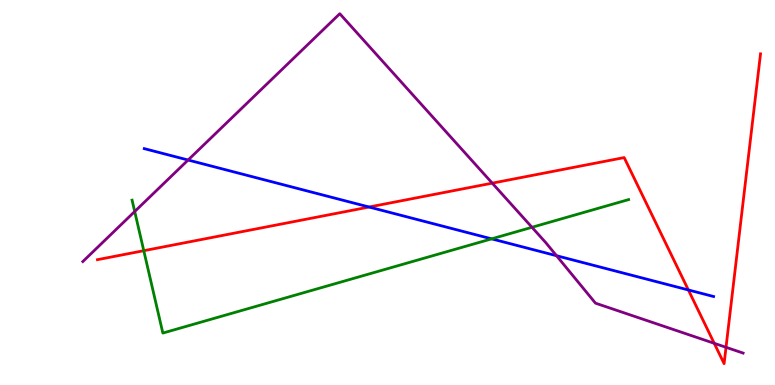[{'lines': ['blue', 'red'], 'intersections': [{'x': 4.76, 'y': 4.62}, {'x': 8.88, 'y': 2.47}]}, {'lines': ['green', 'red'], 'intersections': [{'x': 1.86, 'y': 3.49}]}, {'lines': ['purple', 'red'], 'intersections': [{'x': 6.35, 'y': 5.24}, {'x': 9.22, 'y': 1.08}, {'x': 9.37, 'y': 0.979}]}, {'lines': ['blue', 'green'], 'intersections': [{'x': 6.34, 'y': 3.8}]}, {'lines': ['blue', 'purple'], 'intersections': [{'x': 2.43, 'y': 5.84}, {'x': 7.18, 'y': 3.36}]}, {'lines': ['green', 'purple'], 'intersections': [{'x': 1.74, 'y': 4.51}, {'x': 6.86, 'y': 4.1}]}]